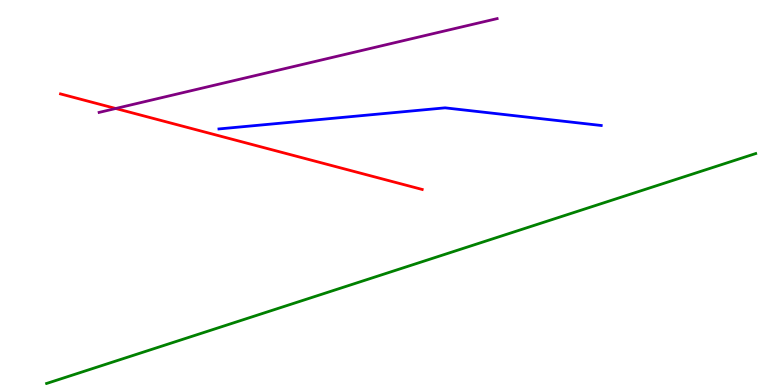[{'lines': ['blue', 'red'], 'intersections': []}, {'lines': ['green', 'red'], 'intersections': []}, {'lines': ['purple', 'red'], 'intersections': [{'x': 1.49, 'y': 7.18}]}, {'lines': ['blue', 'green'], 'intersections': []}, {'lines': ['blue', 'purple'], 'intersections': []}, {'lines': ['green', 'purple'], 'intersections': []}]